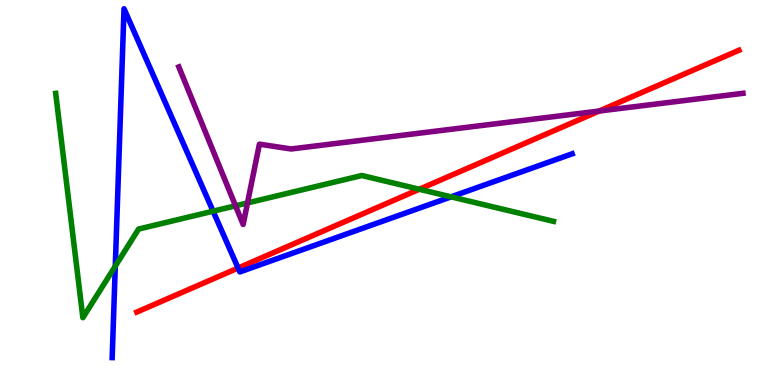[{'lines': ['blue', 'red'], 'intersections': [{'x': 3.07, 'y': 3.04}]}, {'lines': ['green', 'red'], 'intersections': [{'x': 5.41, 'y': 5.08}]}, {'lines': ['purple', 'red'], 'intersections': [{'x': 7.73, 'y': 7.12}]}, {'lines': ['blue', 'green'], 'intersections': [{'x': 1.49, 'y': 3.09}, {'x': 2.75, 'y': 4.51}, {'x': 5.82, 'y': 4.89}]}, {'lines': ['blue', 'purple'], 'intersections': []}, {'lines': ['green', 'purple'], 'intersections': [{'x': 3.04, 'y': 4.65}, {'x': 3.19, 'y': 4.73}]}]